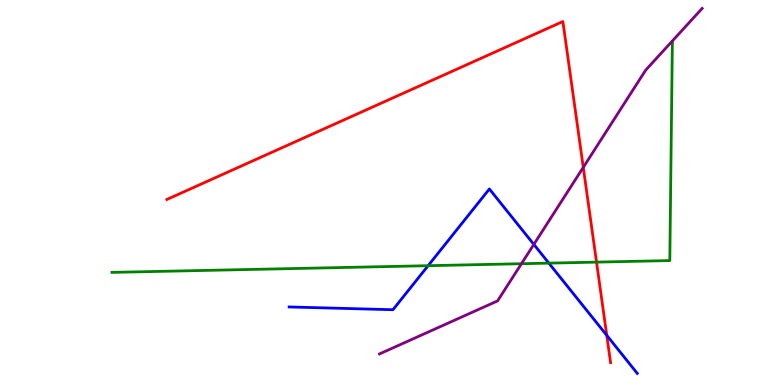[{'lines': ['blue', 'red'], 'intersections': [{'x': 7.83, 'y': 1.29}]}, {'lines': ['green', 'red'], 'intersections': [{'x': 7.7, 'y': 3.19}]}, {'lines': ['purple', 'red'], 'intersections': [{'x': 7.53, 'y': 5.65}]}, {'lines': ['blue', 'green'], 'intersections': [{'x': 5.52, 'y': 3.1}, {'x': 7.08, 'y': 3.17}]}, {'lines': ['blue', 'purple'], 'intersections': [{'x': 6.89, 'y': 3.65}]}, {'lines': ['green', 'purple'], 'intersections': [{'x': 6.73, 'y': 3.15}]}]